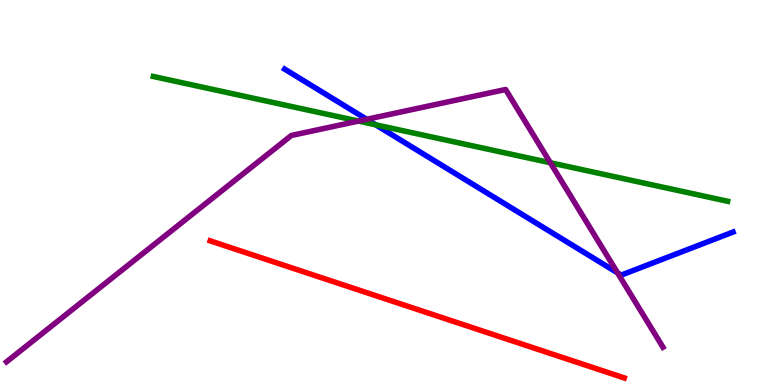[{'lines': ['blue', 'red'], 'intersections': []}, {'lines': ['green', 'red'], 'intersections': []}, {'lines': ['purple', 'red'], 'intersections': []}, {'lines': ['blue', 'green'], 'intersections': [{'x': 4.85, 'y': 6.76}]}, {'lines': ['blue', 'purple'], 'intersections': [{'x': 4.73, 'y': 6.9}, {'x': 7.97, 'y': 2.91}]}, {'lines': ['green', 'purple'], 'intersections': [{'x': 4.63, 'y': 6.86}, {'x': 7.1, 'y': 5.77}]}]